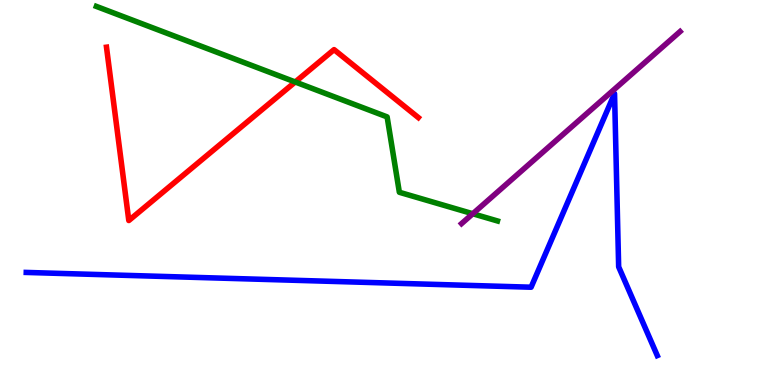[{'lines': ['blue', 'red'], 'intersections': []}, {'lines': ['green', 'red'], 'intersections': [{'x': 3.81, 'y': 7.87}]}, {'lines': ['purple', 'red'], 'intersections': []}, {'lines': ['blue', 'green'], 'intersections': []}, {'lines': ['blue', 'purple'], 'intersections': []}, {'lines': ['green', 'purple'], 'intersections': [{'x': 6.1, 'y': 4.45}]}]